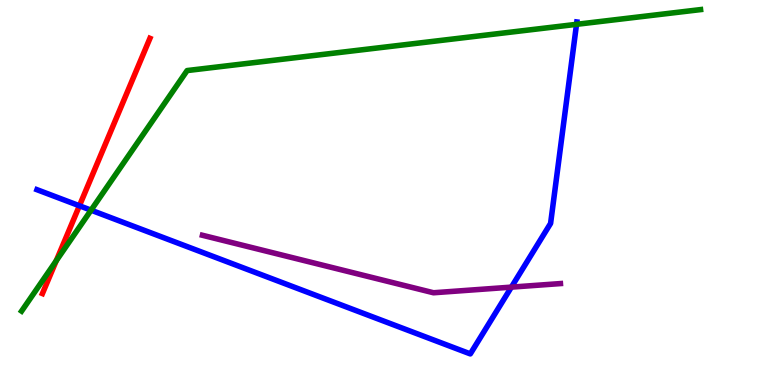[{'lines': ['blue', 'red'], 'intersections': [{'x': 1.02, 'y': 4.66}]}, {'lines': ['green', 'red'], 'intersections': [{'x': 0.726, 'y': 3.23}]}, {'lines': ['purple', 'red'], 'intersections': []}, {'lines': ['blue', 'green'], 'intersections': [{'x': 1.17, 'y': 4.54}, {'x': 7.44, 'y': 9.37}]}, {'lines': ['blue', 'purple'], 'intersections': [{'x': 6.6, 'y': 2.54}]}, {'lines': ['green', 'purple'], 'intersections': []}]